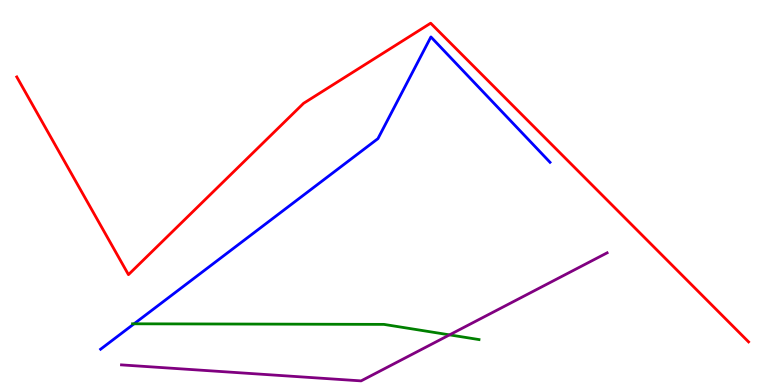[{'lines': ['blue', 'red'], 'intersections': []}, {'lines': ['green', 'red'], 'intersections': []}, {'lines': ['purple', 'red'], 'intersections': []}, {'lines': ['blue', 'green'], 'intersections': [{'x': 1.73, 'y': 1.59}]}, {'lines': ['blue', 'purple'], 'intersections': []}, {'lines': ['green', 'purple'], 'intersections': [{'x': 5.8, 'y': 1.3}]}]